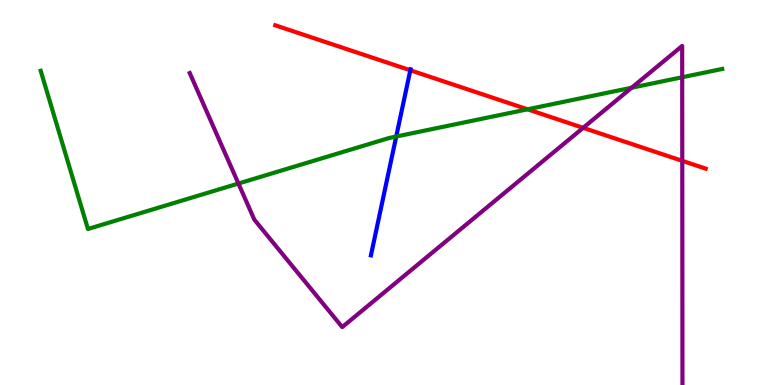[{'lines': ['blue', 'red'], 'intersections': [{'x': 5.29, 'y': 8.17}]}, {'lines': ['green', 'red'], 'intersections': [{'x': 6.81, 'y': 7.16}]}, {'lines': ['purple', 'red'], 'intersections': [{'x': 7.52, 'y': 6.68}, {'x': 8.8, 'y': 5.82}]}, {'lines': ['blue', 'green'], 'intersections': [{'x': 5.11, 'y': 6.45}]}, {'lines': ['blue', 'purple'], 'intersections': []}, {'lines': ['green', 'purple'], 'intersections': [{'x': 3.08, 'y': 5.23}, {'x': 8.15, 'y': 7.72}, {'x': 8.8, 'y': 7.99}]}]